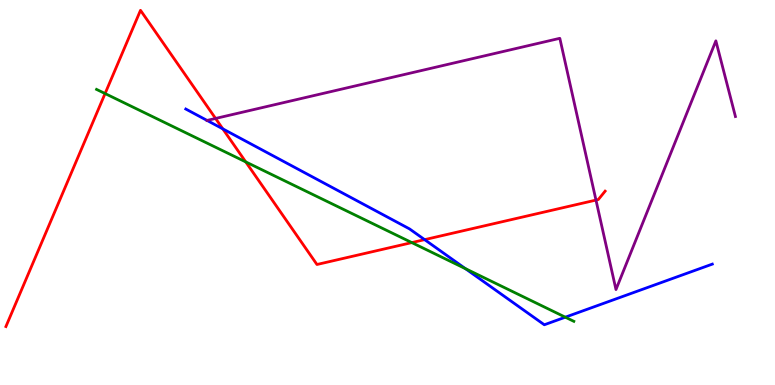[{'lines': ['blue', 'red'], 'intersections': [{'x': 2.87, 'y': 6.65}, {'x': 5.48, 'y': 3.78}]}, {'lines': ['green', 'red'], 'intersections': [{'x': 1.36, 'y': 7.57}, {'x': 3.17, 'y': 5.79}, {'x': 5.31, 'y': 3.7}]}, {'lines': ['purple', 'red'], 'intersections': [{'x': 2.78, 'y': 6.92}, {'x': 7.69, 'y': 4.8}]}, {'lines': ['blue', 'green'], 'intersections': [{'x': 6.01, 'y': 3.02}, {'x': 7.29, 'y': 1.76}]}, {'lines': ['blue', 'purple'], 'intersections': [{'x': 2.67, 'y': 6.87}]}, {'lines': ['green', 'purple'], 'intersections': []}]